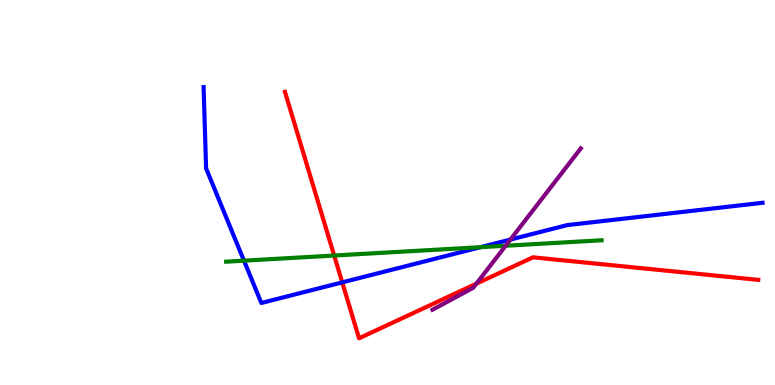[{'lines': ['blue', 'red'], 'intersections': [{'x': 4.42, 'y': 2.67}]}, {'lines': ['green', 'red'], 'intersections': [{'x': 4.31, 'y': 3.36}]}, {'lines': ['purple', 'red'], 'intersections': [{'x': 6.15, 'y': 2.63}]}, {'lines': ['blue', 'green'], 'intersections': [{'x': 3.15, 'y': 3.23}, {'x': 6.2, 'y': 3.58}]}, {'lines': ['blue', 'purple'], 'intersections': [{'x': 6.59, 'y': 3.78}]}, {'lines': ['green', 'purple'], 'intersections': [{'x': 6.52, 'y': 3.62}]}]